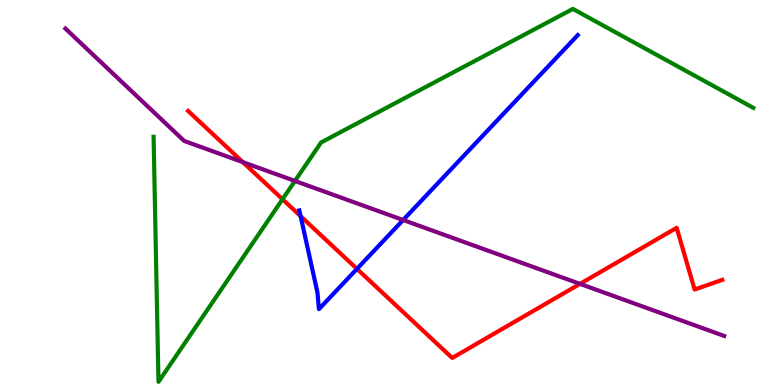[{'lines': ['blue', 'red'], 'intersections': [{'x': 3.88, 'y': 4.39}, {'x': 4.61, 'y': 3.02}]}, {'lines': ['green', 'red'], 'intersections': [{'x': 3.65, 'y': 4.82}]}, {'lines': ['purple', 'red'], 'intersections': [{'x': 3.13, 'y': 5.79}, {'x': 7.48, 'y': 2.63}]}, {'lines': ['blue', 'green'], 'intersections': []}, {'lines': ['blue', 'purple'], 'intersections': [{'x': 5.2, 'y': 4.29}]}, {'lines': ['green', 'purple'], 'intersections': [{'x': 3.81, 'y': 5.3}]}]